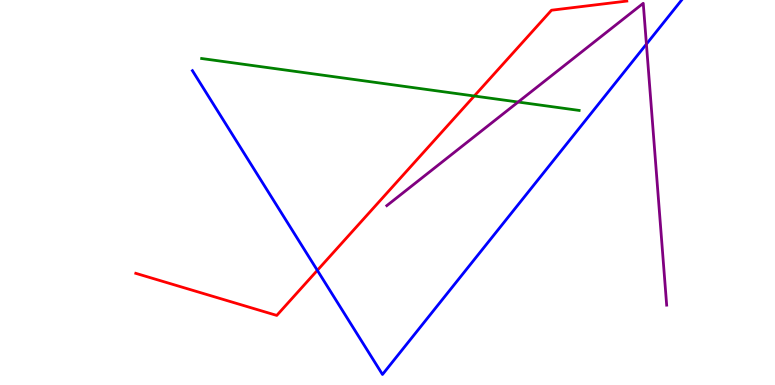[{'lines': ['blue', 'red'], 'intersections': [{'x': 4.09, 'y': 2.98}]}, {'lines': ['green', 'red'], 'intersections': [{'x': 6.12, 'y': 7.51}]}, {'lines': ['purple', 'red'], 'intersections': []}, {'lines': ['blue', 'green'], 'intersections': []}, {'lines': ['blue', 'purple'], 'intersections': [{'x': 8.34, 'y': 8.85}]}, {'lines': ['green', 'purple'], 'intersections': [{'x': 6.69, 'y': 7.35}]}]